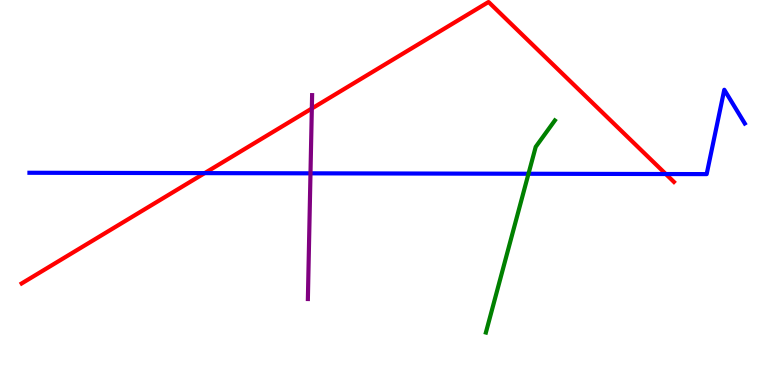[{'lines': ['blue', 'red'], 'intersections': [{'x': 2.64, 'y': 5.5}, {'x': 8.59, 'y': 5.48}]}, {'lines': ['green', 'red'], 'intersections': []}, {'lines': ['purple', 'red'], 'intersections': [{'x': 4.02, 'y': 7.18}]}, {'lines': ['blue', 'green'], 'intersections': [{'x': 6.82, 'y': 5.49}]}, {'lines': ['blue', 'purple'], 'intersections': [{'x': 4.01, 'y': 5.5}]}, {'lines': ['green', 'purple'], 'intersections': []}]